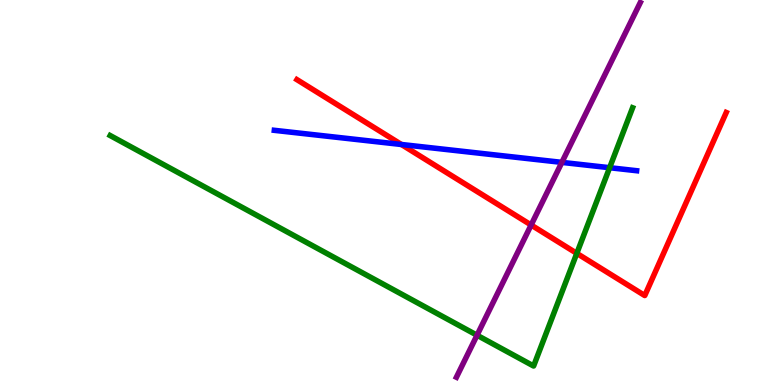[{'lines': ['blue', 'red'], 'intersections': [{'x': 5.18, 'y': 6.25}]}, {'lines': ['green', 'red'], 'intersections': [{'x': 7.44, 'y': 3.42}]}, {'lines': ['purple', 'red'], 'intersections': [{'x': 6.85, 'y': 4.16}]}, {'lines': ['blue', 'green'], 'intersections': [{'x': 7.87, 'y': 5.64}]}, {'lines': ['blue', 'purple'], 'intersections': [{'x': 7.25, 'y': 5.78}]}, {'lines': ['green', 'purple'], 'intersections': [{'x': 6.16, 'y': 1.29}]}]